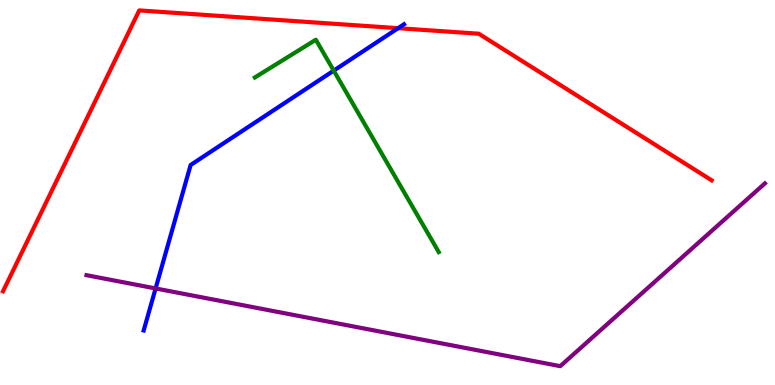[{'lines': ['blue', 'red'], 'intersections': [{'x': 5.14, 'y': 9.27}]}, {'lines': ['green', 'red'], 'intersections': []}, {'lines': ['purple', 'red'], 'intersections': []}, {'lines': ['blue', 'green'], 'intersections': [{'x': 4.31, 'y': 8.17}]}, {'lines': ['blue', 'purple'], 'intersections': [{'x': 2.01, 'y': 2.51}]}, {'lines': ['green', 'purple'], 'intersections': []}]